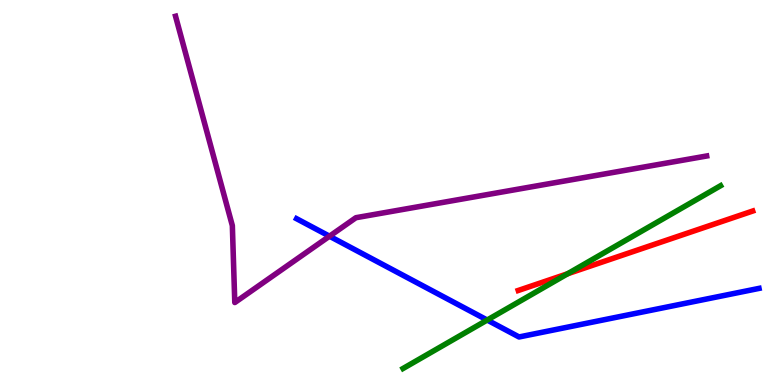[{'lines': ['blue', 'red'], 'intersections': []}, {'lines': ['green', 'red'], 'intersections': [{'x': 7.32, 'y': 2.89}]}, {'lines': ['purple', 'red'], 'intersections': []}, {'lines': ['blue', 'green'], 'intersections': [{'x': 6.29, 'y': 1.69}]}, {'lines': ['blue', 'purple'], 'intersections': [{'x': 4.25, 'y': 3.86}]}, {'lines': ['green', 'purple'], 'intersections': []}]